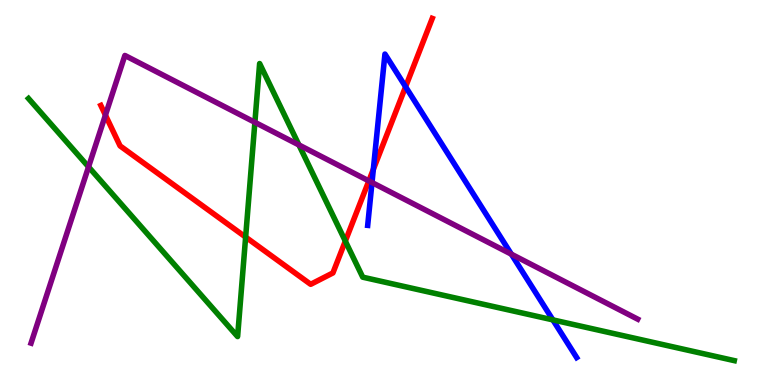[{'lines': ['blue', 'red'], 'intersections': [{'x': 4.82, 'y': 5.6}, {'x': 5.23, 'y': 7.75}]}, {'lines': ['green', 'red'], 'intersections': [{'x': 3.17, 'y': 3.84}, {'x': 4.46, 'y': 3.74}]}, {'lines': ['purple', 'red'], 'intersections': [{'x': 1.36, 'y': 7.01}, {'x': 4.76, 'y': 5.3}]}, {'lines': ['blue', 'green'], 'intersections': [{'x': 7.13, 'y': 1.69}]}, {'lines': ['blue', 'purple'], 'intersections': [{'x': 4.8, 'y': 5.26}, {'x': 6.6, 'y': 3.4}]}, {'lines': ['green', 'purple'], 'intersections': [{'x': 1.14, 'y': 5.67}, {'x': 3.29, 'y': 6.82}, {'x': 3.86, 'y': 6.24}]}]